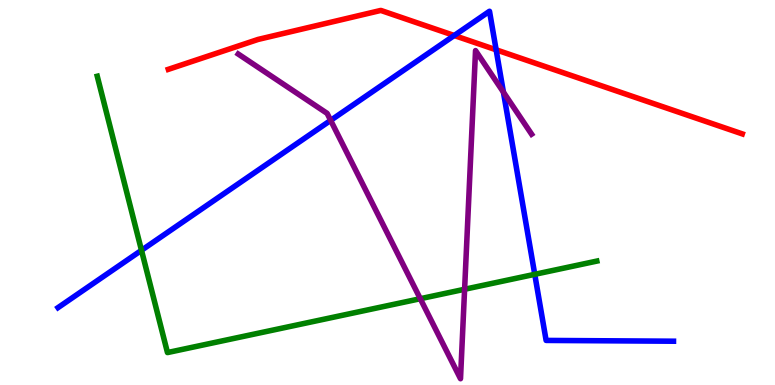[{'lines': ['blue', 'red'], 'intersections': [{'x': 5.86, 'y': 9.08}, {'x': 6.4, 'y': 8.71}]}, {'lines': ['green', 'red'], 'intersections': []}, {'lines': ['purple', 'red'], 'intersections': []}, {'lines': ['blue', 'green'], 'intersections': [{'x': 1.83, 'y': 3.5}, {'x': 6.9, 'y': 2.87}]}, {'lines': ['blue', 'purple'], 'intersections': [{'x': 4.27, 'y': 6.87}, {'x': 6.5, 'y': 7.61}]}, {'lines': ['green', 'purple'], 'intersections': [{'x': 5.42, 'y': 2.24}, {'x': 5.99, 'y': 2.49}]}]